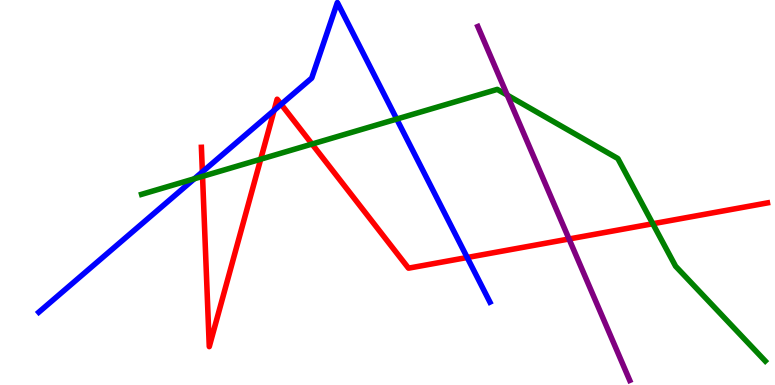[{'lines': ['blue', 'red'], 'intersections': [{'x': 2.61, 'y': 5.54}, {'x': 3.54, 'y': 7.13}, {'x': 3.63, 'y': 7.29}, {'x': 6.03, 'y': 3.31}]}, {'lines': ['green', 'red'], 'intersections': [{'x': 2.61, 'y': 5.42}, {'x': 3.36, 'y': 5.87}, {'x': 4.03, 'y': 6.26}, {'x': 8.42, 'y': 4.19}]}, {'lines': ['purple', 'red'], 'intersections': [{'x': 7.34, 'y': 3.79}]}, {'lines': ['blue', 'green'], 'intersections': [{'x': 2.51, 'y': 5.36}, {'x': 5.12, 'y': 6.91}]}, {'lines': ['blue', 'purple'], 'intersections': []}, {'lines': ['green', 'purple'], 'intersections': [{'x': 6.55, 'y': 7.53}]}]